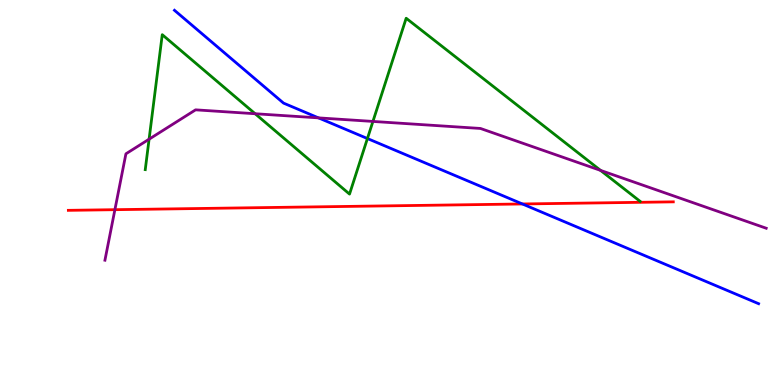[{'lines': ['blue', 'red'], 'intersections': [{'x': 6.74, 'y': 4.7}]}, {'lines': ['green', 'red'], 'intersections': []}, {'lines': ['purple', 'red'], 'intersections': [{'x': 1.48, 'y': 4.55}]}, {'lines': ['blue', 'green'], 'intersections': [{'x': 4.74, 'y': 6.4}]}, {'lines': ['blue', 'purple'], 'intersections': [{'x': 4.11, 'y': 6.94}]}, {'lines': ['green', 'purple'], 'intersections': [{'x': 1.92, 'y': 6.38}, {'x': 3.29, 'y': 7.05}, {'x': 4.81, 'y': 6.85}, {'x': 7.75, 'y': 5.57}]}]